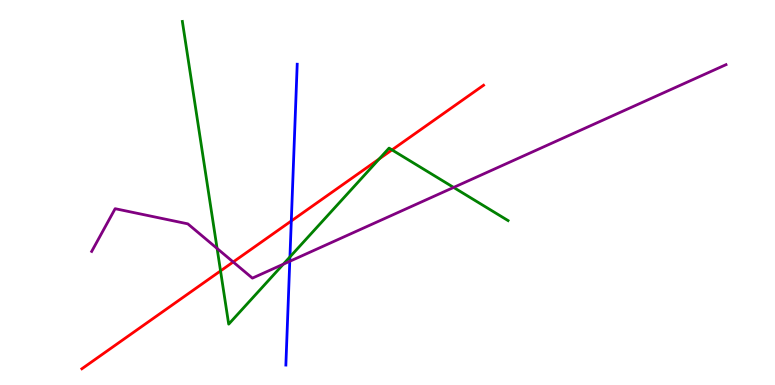[{'lines': ['blue', 'red'], 'intersections': [{'x': 3.76, 'y': 4.26}]}, {'lines': ['green', 'red'], 'intersections': [{'x': 2.85, 'y': 2.96}, {'x': 4.89, 'y': 5.87}, {'x': 5.06, 'y': 6.11}]}, {'lines': ['purple', 'red'], 'intersections': [{'x': 3.01, 'y': 3.2}]}, {'lines': ['blue', 'green'], 'intersections': [{'x': 3.74, 'y': 3.33}]}, {'lines': ['blue', 'purple'], 'intersections': [{'x': 3.74, 'y': 3.21}]}, {'lines': ['green', 'purple'], 'intersections': [{'x': 2.8, 'y': 3.55}, {'x': 3.66, 'y': 3.14}, {'x': 5.85, 'y': 5.13}]}]